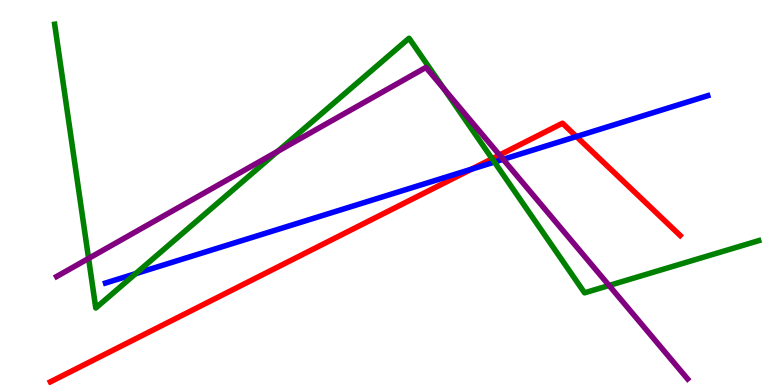[{'lines': ['blue', 'red'], 'intersections': [{'x': 6.08, 'y': 5.61}, {'x': 7.44, 'y': 6.45}]}, {'lines': ['green', 'red'], 'intersections': [{'x': 6.35, 'y': 5.88}]}, {'lines': ['purple', 'red'], 'intersections': [{'x': 6.45, 'y': 5.97}]}, {'lines': ['blue', 'green'], 'intersections': [{'x': 1.75, 'y': 2.89}, {'x': 6.38, 'y': 5.79}]}, {'lines': ['blue', 'purple'], 'intersections': [{'x': 6.49, 'y': 5.86}]}, {'lines': ['green', 'purple'], 'intersections': [{'x': 1.14, 'y': 3.29}, {'x': 3.58, 'y': 6.07}, {'x': 5.73, 'y': 7.69}, {'x': 7.86, 'y': 2.58}]}]